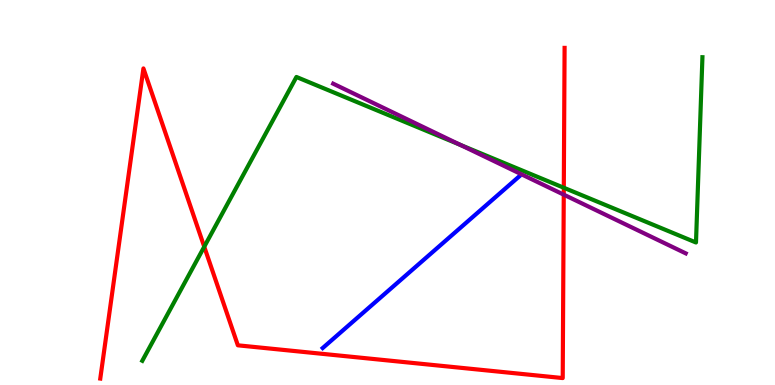[{'lines': ['blue', 'red'], 'intersections': []}, {'lines': ['green', 'red'], 'intersections': [{'x': 2.64, 'y': 3.59}, {'x': 7.27, 'y': 5.12}]}, {'lines': ['purple', 'red'], 'intersections': [{'x': 7.27, 'y': 4.94}]}, {'lines': ['blue', 'green'], 'intersections': []}, {'lines': ['blue', 'purple'], 'intersections': []}, {'lines': ['green', 'purple'], 'intersections': [{'x': 5.94, 'y': 6.24}]}]